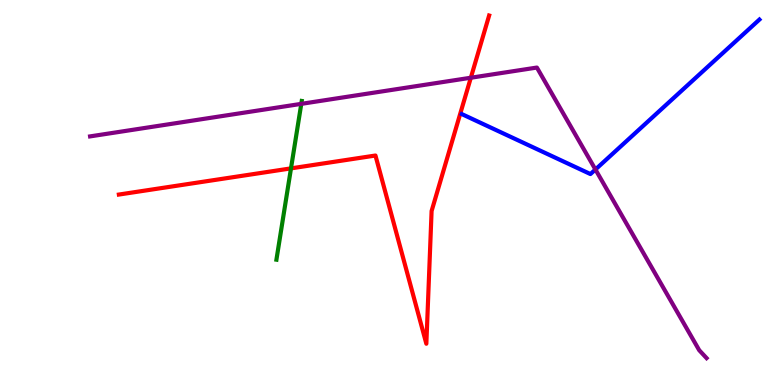[{'lines': ['blue', 'red'], 'intersections': []}, {'lines': ['green', 'red'], 'intersections': [{'x': 3.75, 'y': 5.63}]}, {'lines': ['purple', 'red'], 'intersections': [{'x': 6.08, 'y': 7.98}]}, {'lines': ['blue', 'green'], 'intersections': []}, {'lines': ['blue', 'purple'], 'intersections': [{'x': 7.68, 'y': 5.6}]}, {'lines': ['green', 'purple'], 'intersections': [{'x': 3.89, 'y': 7.3}]}]